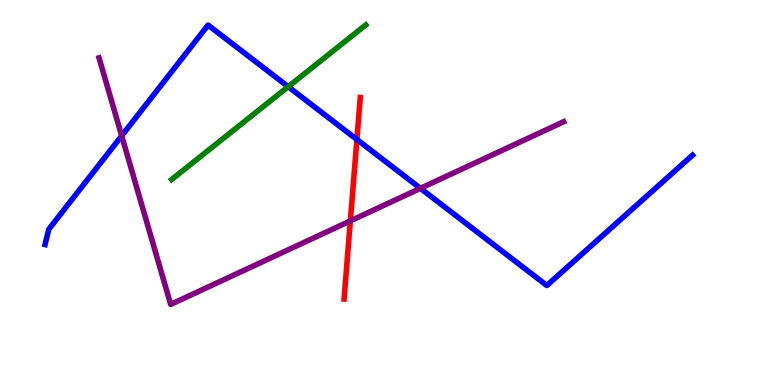[{'lines': ['blue', 'red'], 'intersections': [{'x': 4.61, 'y': 6.38}]}, {'lines': ['green', 'red'], 'intersections': []}, {'lines': ['purple', 'red'], 'intersections': [{'x': 4.52, 'y': 4.26}]}, {'lines': ['blue', 'green'], 'intersections': [{'x': 3.72, 'y': 7.75}]}, {'lines': ['blue', 'purple'], 'intersections': [{'x': 1.57, 'y': 6.47}, {'x': 5.42, 'y': 5.11}]}, {'lines': ['green', 'purple'], 'intersections': []}]